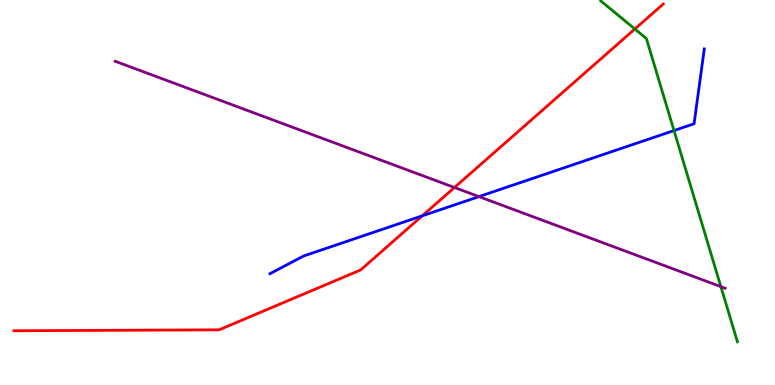[{'lines': ['blue', 'red'], 'intersections': [{'x': 5.45, 'y': 4.39}]}, {'lines': ['green', 'red'], 'intersections': [{'x': 8.19, 'y': 9.25}]}, {'lines': ['purple', 'red'], 'intersections': [{'x': 5.86, 'y': 5.13}]}, {'lines': ['blue', 'green'], 'intersections': [{'x': 8.7, 'y': 6.61}]}, {'lines': ['blue', 'purple'], 'intersections': [{'x': 6.18, 'y': 4.89}]}, {'lines': ['green', 'purple'], 'intersections': [{'x': 9.3, 'y': 2.55}]}]